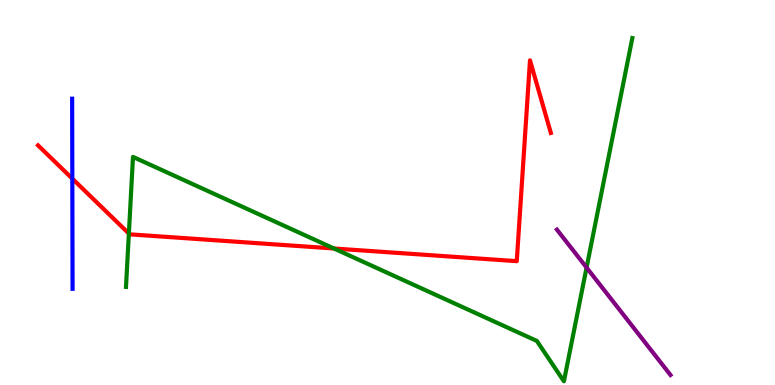[{'lines': ['blue', 'red'], 'intersections': [{'x': 0.933, 'y': 5.36}]}, {'lines': ['green', 'red'], 'intersections': [{'x': 1.66, 'y': 3.93}, {'x': 4.31, 'y': 3.55}]}, {'lines': ['purple', 'red'], 'intersections': []}, {'lines': ['blue', 'green'], 'intersections': []}, {'lines': ['blue', 'purple'], 'intersections': []}, {'lines': ['green', 'purple'], 'intersections': [{'x': 7.57, 'y': 3.05}]}]